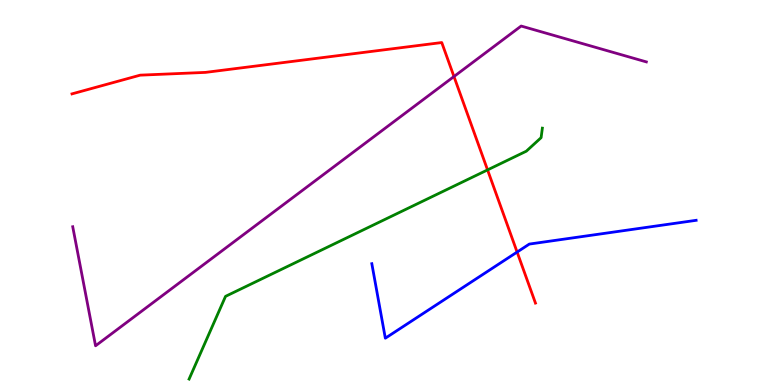[{'lines': ['blue', 'red'], 'intersections': [{'x': 6.67, 'y': 3.45}]}, {'lines': ['green', 'red'], 'intersections': [{'x': 6.29, 'y': 5.59}]}, {'lines': ['purple', 'red'], 'intersections': [{'x': 5.86, 'y': 8.01}]}, {'lines': ['blue', 'green'], 'intersections': []}, {'lines': ['blue', 'purple'], 'intersections': []}, {'lines': ['green', 'purple'], 'intersections': []}]